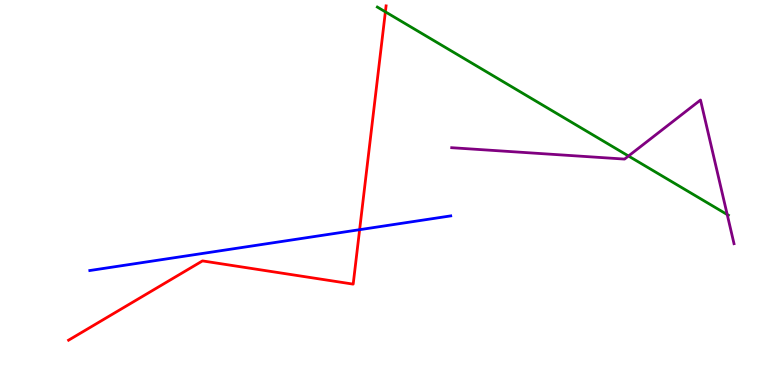[{'lines': ['blue', 'red'], 'intersections': [{'x': 4.64, 'y': 4.03}]}, {'lines': ['green', 'red'], 'intersections': [{'x': 4.97, 'y': 9.69}]}, {'lines': ['purple', 'red'], 'intersections': []}, {'lines': ['blue', 'green'], 'intersections': []}, {'lines': ['blue', 'purple'], 'intersections': []}, {'lines': ['green', 'purple'], 'intersections': [{'x': 8.11, 'y': 5.95}, {'x': 9.38, 'y': 4.43}]}]